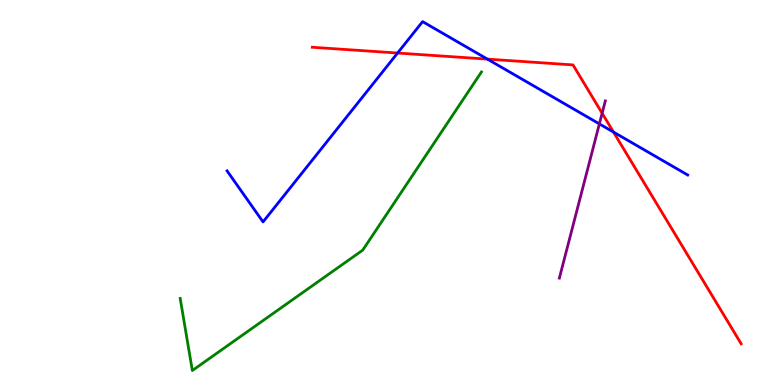[{'lines': ['blue', 'red'], 'intersections': [{'x': 5.13, 'y': 8.62}, {'x': 6.29, 'y': 8.46}, {'x': 7.92, 'y': 6.57}]}, {'lines': ['green', 'red'], 'intersections': []}, {'lines': ['purple', 'red'], 'intersections': [{'x': 7.77, 'y': 7.06}]}, {'lines': ['blue', 'green'], 'intersections': []}, {'lines': ['blue', 'purple'], 'intersections': [{'x': 7.73, 'y': 6.78}]}, {'lines': ['green', 'purple'], 'intersections': []}]